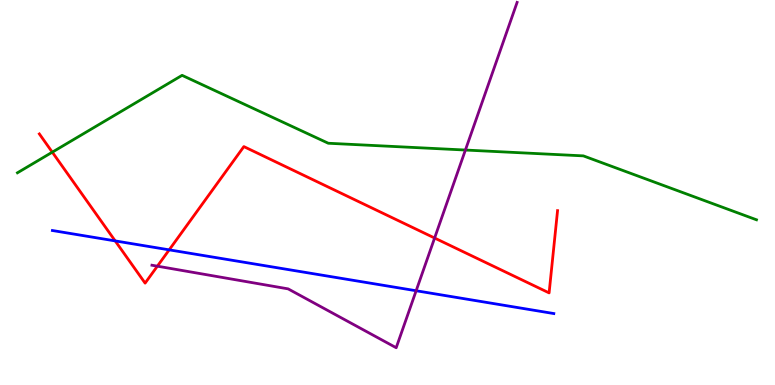[{'lines': ['blue', 'red'], 'intersections': [{'x': 1.49, 'y': 3.74}, {'x': 2.18, 'y': 3.51}]}, {'lines': ['green', 'red'], 'intersections': [{'x': 0.675, 'y': 6.05}]}, {'lines': ['purple', 'red'], 'intersections': [{'x': 2.03, 'y': 3.09}, {'x': 5.61, 'y': 3.82}]}, {'lines': ['blue', 'green'], 'intersections': []}, {'lines': ['blue', 'purple'], 'intersections': [{'x': 5.37, 'y': 2.45}]}, {'lines': ['green', 'purple'], 'intersections': [{'x': 6.01, 'y': 6.1}]}]